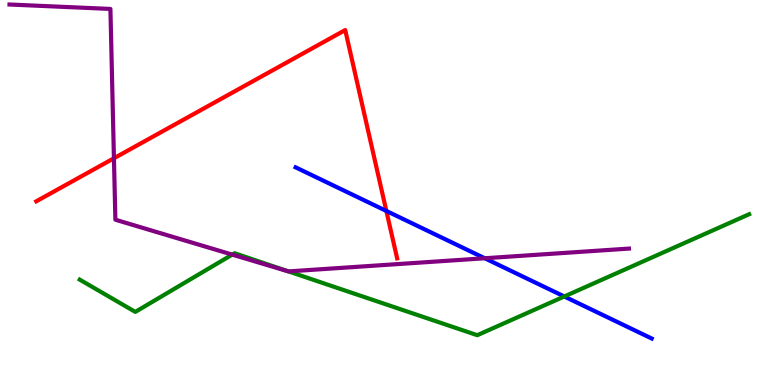[{'lines': ['blue', 'red'], 'intersections': [{'x': 4.99, 'y': 4.52}]}, {'lines': ['green', 'red'], 'intersections': []}, {'lines': ['purple', 'red'], 'intersections': [{'x': 1.47, 'y': 5.89}]}, {'lines': ['blue', 'green'], 'intersections': [{'x': 7.28, 'y': 2.3}]}, {'lines': ['blue', 'purple'], 'intersections': [{'x': 6.25, 'y': 3.29}]}, {'lines': ['green', 'purple'], 'intersections': [{'x': 3.0, 'y': 3.39}, {'x': 3.72, 'y': 2.95}]}]